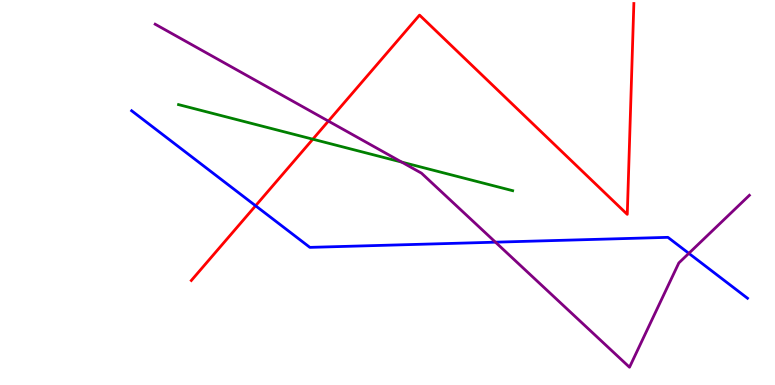[{'lines': ['blue', 'red'], 'intersections': [{'x': 3.3, 'y': 4.66}]}, {'lines': ['green', 'red'], 'intersections': [{'x': 4.04, 'y': 6.38}]}, {'lines': ['purple', 'red'], 'intersections': [{'x': 4.24, 'y': 6.85}]}, {'lines': ['blue', 'green'], 'intersections': []}, {'lines': ['blue', 'purple'], 'intersections': [{'x': 6.39, 'y': 3.71}, {'x': 8.89, 'y': 3.42}]}, {'lines': ['green', 'purple'], 'intersections': [{'x': 5.18, 'y': 5.79}]}]